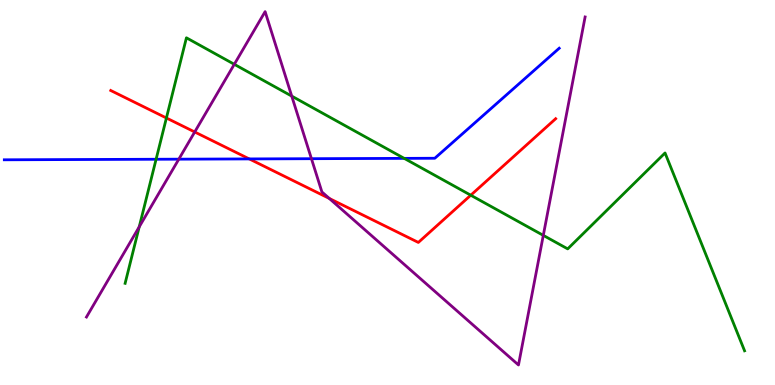[{'lines': ['blue', 'red'], 'intersections': [{'x': 3.22, 'y': 5.87}]}, {'lines': ['green', 'red'], 'intersections': [{'x': 2.15, 'y': 6.94}, {'x': 6.07, 'y': 4.93}]}, {'lines': ['purple', 'red'], 'intersections': [{'x': 2.51, 'y': 6.57}, {'x': 4.25, 'y': 4.85}]}, {'lines': ['blue', 'green'], 'intersections': [{'x': 2.01, 'y': 5.86}, {'x': 5.22, 'y': 5.89}]}, {'lines': ['blue', 'purple'], 'intersections': [{'x': 2.31, 'y': 5.87}, {'x': 4.02, 'y': 5.88}]}, {'lines': ['green', 'purple'], 'intersections': [{'x': 1.8, 'y': 4.11}, {'x': 3.02, 'y': 8.33}, {'x': 3.76, 'y': 7.5}, {'x': 7.01, 'y': 3.89}]}]